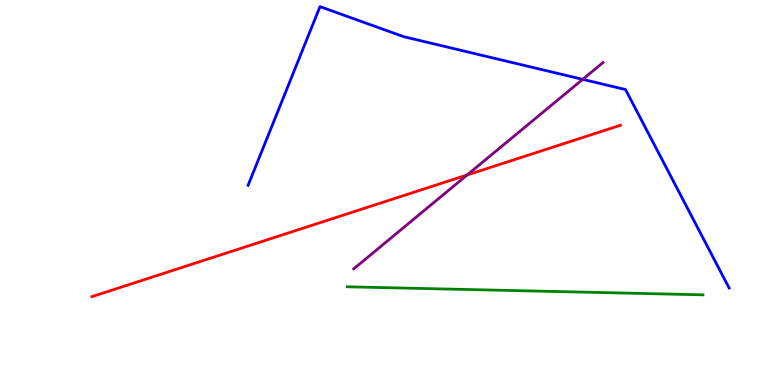[{'lines': ['blue', 'red'], 'intersections': []}, {'lines': ['green', 'red'], 'intersections': []}, {'lines': ['purple', 'red'], 'intersections': [{'x': 6.03, 'y': 5.45}]}, {'lines': ['blue', 'green'], 'intersections': []}, {'lines': ['blue', 'purple'], 'intersections': [{'x': 7.52, 'y': 7.94}]}, {'lines': ['green', 'purple'], 'intersections': []}]